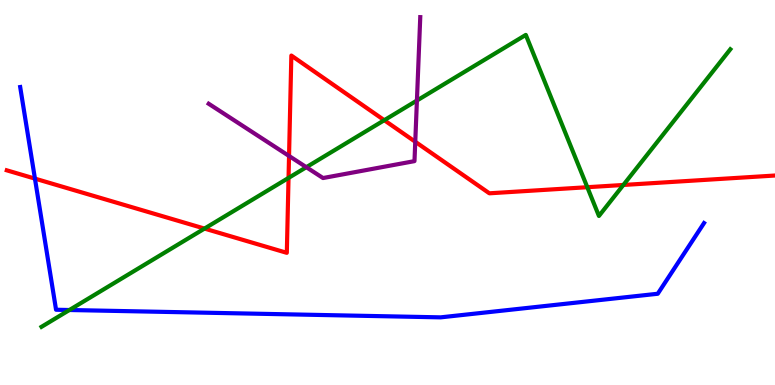[{'lines': ['blue', 'red'], 'intersections': [{'x': 0.451, 'y': 5.36}]}, {'lines': ['green', 'red'], 'intersections': [{'x': 2.64, 'y': 4.06}, {'x': 3.72, 'y': 5.38}, {'x': 4.96, 'y': 6.88}, {'x': 7.58, 'y': 5.14}, {'x': 8.04, 'y': 5.2}]}, {'lines': ['purple', 'red'], 'intersections': [{'x': 3.73, 'y': 5.95}, {'x': 5.36, 'y': 6.32}]}, {'lines': ['blue', 'green'], 'intersections': [{'x': 0.896, 'y': 1.95}]}, {'lines': ['blue', 'purple'], 'intersections': []}, {'lines': ['green', 'purple'], 'intersections': [{'x': 3.95, 'y': 5.66}, {'x': 5.38, 'y': 7.39}]}]